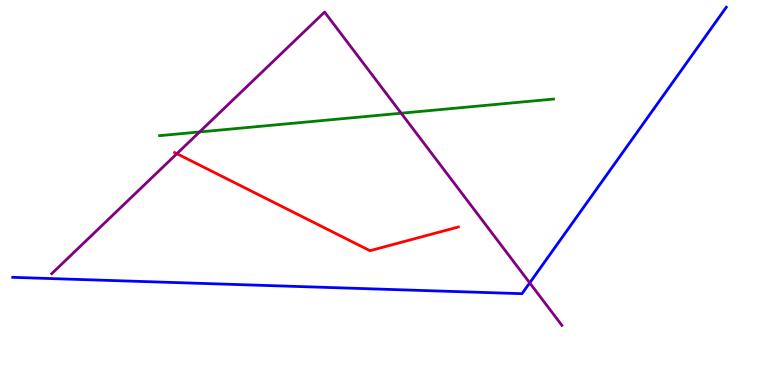[{'lines': ['blue', 'red'], 'intersections': []}, {'lines': ['green', 'red'], 'intersections': []}, {'lines': ['purple', 'red'], 'intersections': [{'x': 2.28, 'y': 6.01}]}, {'lines': ['blue', 'green'], 'intersections': []}, {'lines': ['blue', 'purple'], 'intersections': [{'x': 6.84, 'y': 2.65}]}, {'lines': ['green', 'purple'], 'intersections': [{'x': 2.57, 'y': 6.57}, {'x': 5.18, 'y': 7.06}]}]